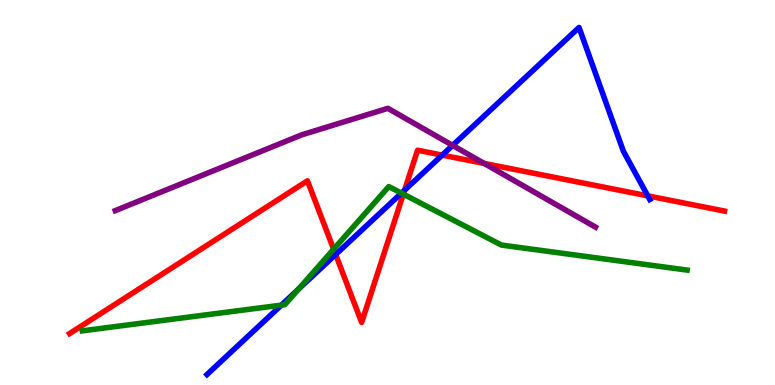[{'lines': ['blue', 'red'], 'intersections': [{'x': 4.33, 'y': 3.39}, {'x': 5.22, 'y': 5.06}, {'x': 5.71, 'y': 5.97}, {'x': 8.36, 'y': 4.91}]}, {'lines': ['green', 'red'], 'intersections': [{'x': 4.3, 'y': 3.53}, {'x': 5.2, 'y': 4.96}]}, {'lines': ['purple', 'red'], 'intersections': [{'x': 6.25, 'y': 5.75}]}, {'lines': ['blue', 'green'], 'intersections': [{'x': 3.63, 'y': 2.07}, {'x': 3.85, 'y': 2.49}, {'x': 5.18, 'y': 4.98}]}, {'lines': ['blue', 'purple'], 'intersections': [{'x': 5.84, 'y': 6.22}]}, {'lines': ['green', 'purple'], 'intersections': []}]